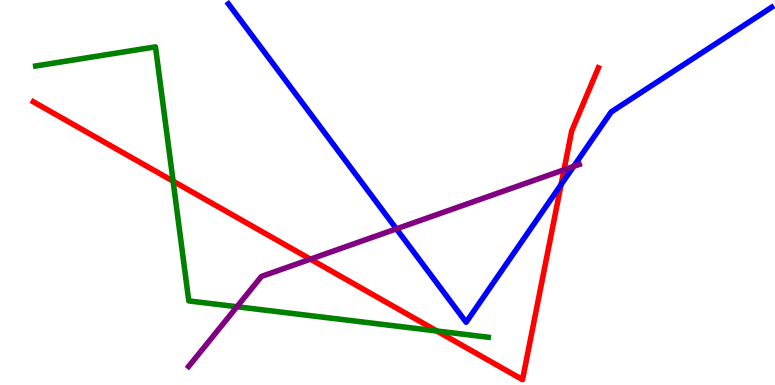[{'lines': ['blue', 'red'], 'intersections': [{'x': 7.24, 'y': 5.21}]}, {'lines': ['green', 'red'], 'intersections': [{'x': 2.23, 'y': 5.29}, {'x': 5.64, 'y': 1.4}]}, {'lines': ['purple', 'red'], 'intersections': [{'x': 4.01, 'y': 3.27}, {'x': 7.28, 'y': 5.59}]}, {'lines': ['blue', 'green'], 'intersections': []}, {'lines': ['blue', 'purple'], 'intersections': [{'x': 5.11, 'y': 4.06}, {'x': 7.4, 'y': 5.68}]}, {'lines': ['green', 'purple'], 'intersections': [{'x': 3.06, 'y': 2.03}]}]